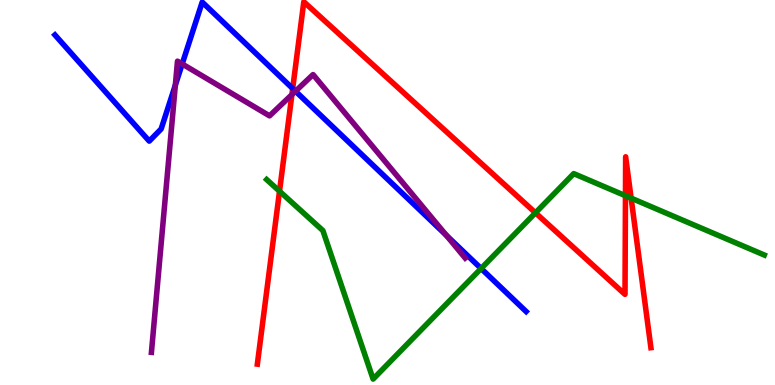[{'lines': ['blue', 'red'], 'intersections': [{'x': 3.78, 'y': 7.7}]}, {'lines': ['green', 'red'], 'intersections': [{'x': 3.61, 'y': 5.03}, {'x': 6.91, 'y': 4.47}, {'x': 8.07, 'y': 4.92}, {'x': 8.14, 'y': 4.85}]}, {'lines': ['purple', 'red'], 'intersections': [{'x': 3.77, 'y': 7.54}]}, {'lines': ['blue', 'green'], 'intersections': [{'x': 6.21, 'y': 3.03}]}, {'lines': ['blue', 'purple'], 'intersections': [{'x': 2.26, 'y': 7.79}, {'x': 2.35, 'y': 8.34}, {'x': 3.81, 'y': 7.63}, {'x': 5.76, 'y': 3.89}]}, {'lines': ['green', 'purple'], 'intersections': []}]